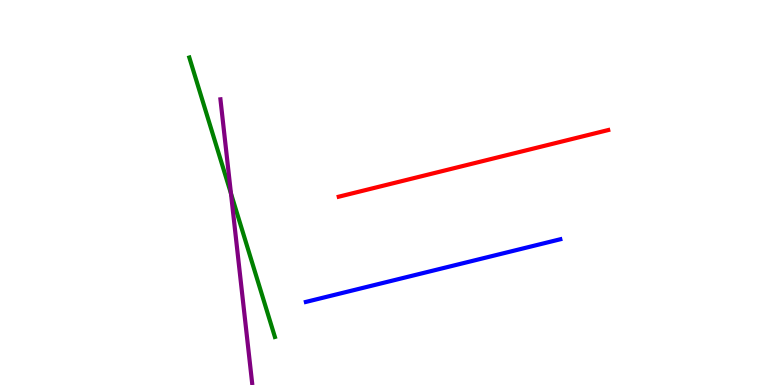[{'lines': ['blue', 'red'], 'intersections': []}, {'lines': ['green', 'red'], 'intersections': []}, {'lines': ['purple', 'red'], 'intersections': []}, {'lines': ['blue', 'green'], 'intersections': []}, {'lines': ['blue', 'purple'], 'intersections': []}, {'lines': ['green', 'purple'], 'intersections': [{'x': 2.98, 'y': 4.98}]}]